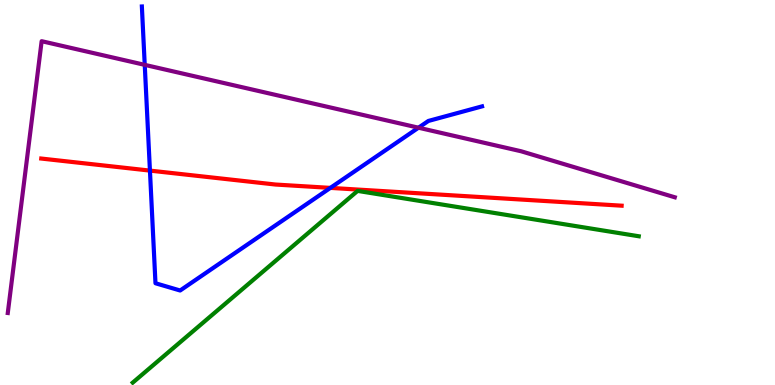[{'lines': ['blue', 'red'], 'intersections': [{'x': 1.93, 'y': 5.57}, {'x': 4.26, 'y': 5.12}]}, {'lines': ['green', 'red'], 'intersections': []}, {'lines': ['purple', 'red'], 'intersections': []}, {'lines': ['blue', 'green'], 'intersections': []}, {'lines': ['blue', 'purple'], 'intersections': [{'x': 1.87, 'y': 8.32}, {'x': 5.4, 'y': 6.68}]}, {'lines': ['green', 'purple'], 'intersections': []}]